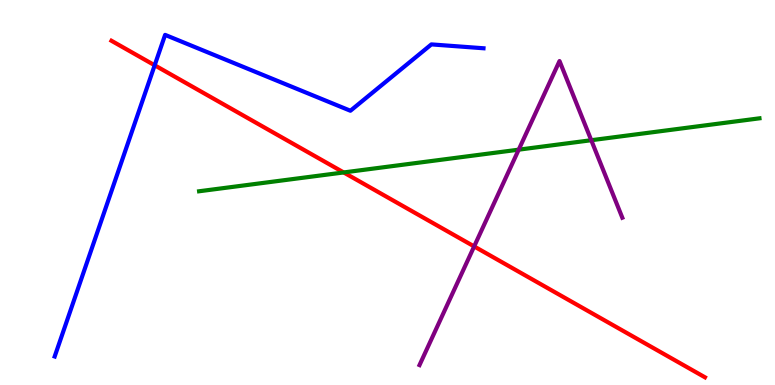[{'lines': ['blue', 'red'], 'intersections': [{'x': 2.0, 'y': 8.3}]}, {'lines': ['green', 'red'], 'intersections': [{'x': 4.43, 'y': 5.52}]}, {'lines': ['purple', 'red'], 'intersections': [{'x': 6.12, 'y': 3.6}]}, {'lines': ['blue', 'green'], 'intersections': []}, {'lines': ['blue', 'purple'], 'intersections': []}, {'lines': ['green', 'purple'], 'intersections': [{'x': 6.69, 'y': 6.11}, {'x': 7.63, 'y': 6.36}]}]